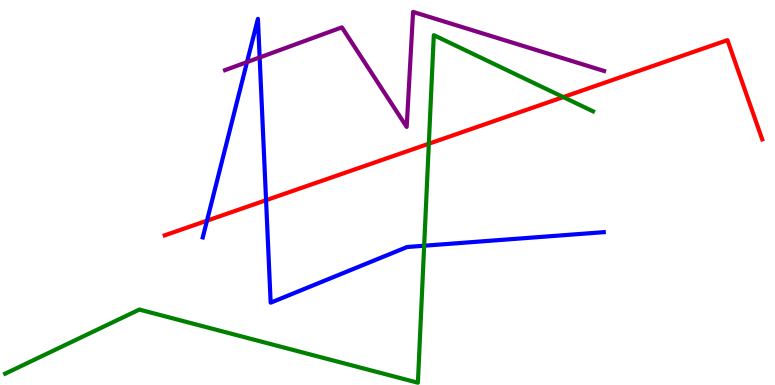[{'lines': ['blue', 'red'], 'intersections': [{'x': 2.67, 'y': 4.27}, {'x': 3.43, 'y': 4.8}]}, {'lines': ['green', 'red'], 'intersections': [{'x': 5.53, 'y': 6.27}, {'x': 7.27, 'y': 7.48}]}, {'lines': ['purple', 'red'], 'intersections': []}, {'lines': ['blue', 'green'], 'intersections': [{'x': 5.47, 'y': 3.62}]}, {'lines': ['blue', 'purple'], 'intersections': [{'x': 3.19, 'y': 8.39}, {'x': 3.35, 'y': 8.51}]}, {'lines': ['green', 'purple'], 'intersections': []}]